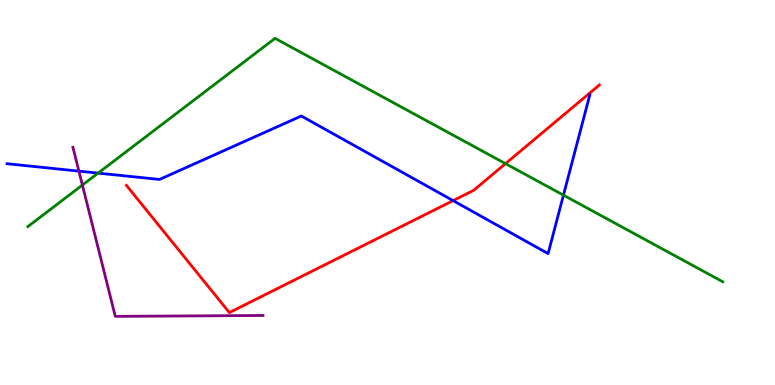[{'lines': ['blue', 'red'], 'intersections': [{'x': 5.85, 'y': 4.79}]}, {'lines': ['green', 'red'], 'intersections': [{'x': 6.52, 'y': 5.75}]}, {'lines': ['purple', 'red'], 'intersections': []}, {'lines': ['blue', 'green'], 'intersections': [{'x': 1.27, 'y': 5.5}, {'x': 7.27, 'y': 4.93}]}, {'lines': ['blue', 'purple'], 'intersections': [{'x': 1.02, 'y': 5.55}]}, {'lines': ['green', 'purple'], 'intersections': [{'x': 1.06, 'y': 5.19}]}]